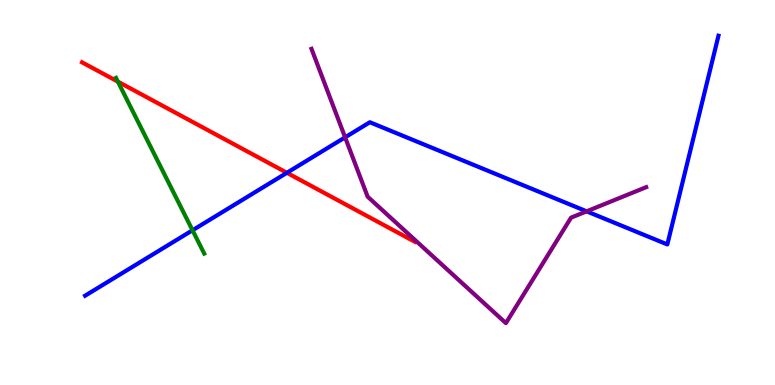[{'lines': ['blue', 'red'], 'intersections': [{'x': 3.7, 'y': 5.51}]}, {'lines': ['green', 'red'], 'intersections': [{'x': 1.52, 'y': 7.88}]}, {'lines': ['purple', 'red'], 'intersections': []}, {'lines': ['blue', 'green'], 'intersections': [{'x': 2.48, 'y': 4.02}]}, {'lines': ['blue', 'purple'], 'intersections': [{'x': 4.45, 'y': 6.43}, {'x': 7.57, 'y': 4.51}]}, {'lines': ['green', 'purple'], 'intersections': []}]